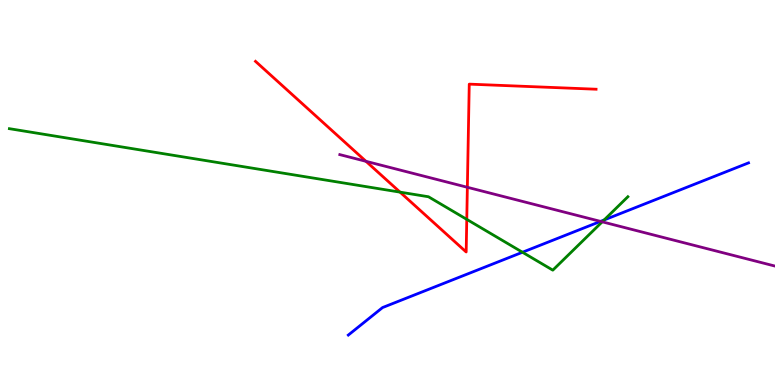[{'lines': ['blue', 'red'], 'intersections': []}, {'lines': ['green', 'red'], 'intersections': [{'x': 5.16, 'y': 5.01}, {'x': 6.02, 'y': 4.3}]}, {'lines': ['purple', 'red'], 'intersections': [{'x': 4.72, 'y': 5.81}, {'x': 6.03, 'y': 5.14}]}, {'lines': ['blue', 'green'], 'intersections': [{'x': 6.74, 'y': 3.45}, {'x': 7.8, 'y': 4.29}]}, {'lines': ['blue', 'purple'], 'intersections': [{'x': 7.75, 'y': 4.25}]}, {'lines': ['green', 'purple'], 'intersections': [{'x': 7.77, 'y': 4.24}]}]